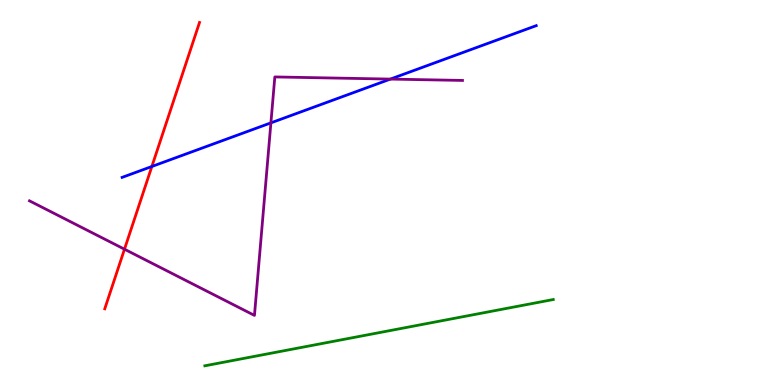[{'lines': ['blue', 'red'], 'intersections': [{'x': 1.96, 'y': 5.68}]}, {'lines': ['green', 'red'], 'intersections': []}, {'lines': ['purple', 'red'], 'intersections': [{'x': 1.61, 'y': 3.53}]}, {'lines': ['blue', 'green'], 'intersections': []}, {'lines': ['blue', 'purple'], 'intersections': [{'x': 3.5, 'y': 6.81}, {'x': 5.04, 'y': 7.95}]}, {'lines': ['green', 'purple'], 'intersections': []}]